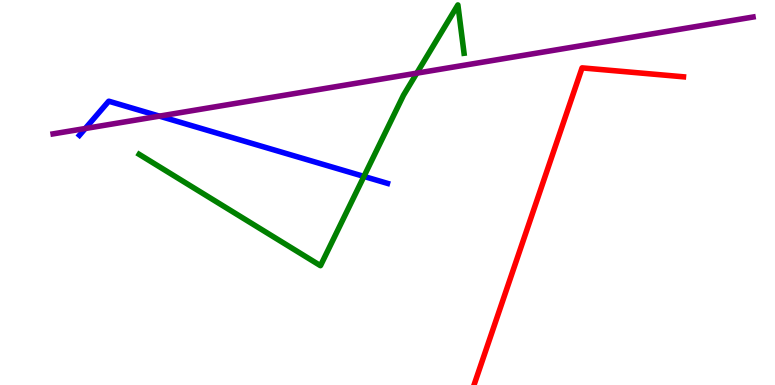[{'lines': ['blue', 'red'], 'intersections': []}, {'lines': ['green', 'red'], 'intersections': []}, {'lines': ['purple', 'red'], 'intersections': []}, {'lines': ['blue', 'green'], 'intersections': [{'x': 4.7, 'y': 5.42}]}, {'lines': ['blue', 'purple'], 'intersections': [{'x': 1.1, 'y': 6.66}, {'x': 2.06, 'y': 6.98}]}, {'lines': ['green', 'purple'], 'intersections': [{'x': 5.38, 'y': 8.1}]}]